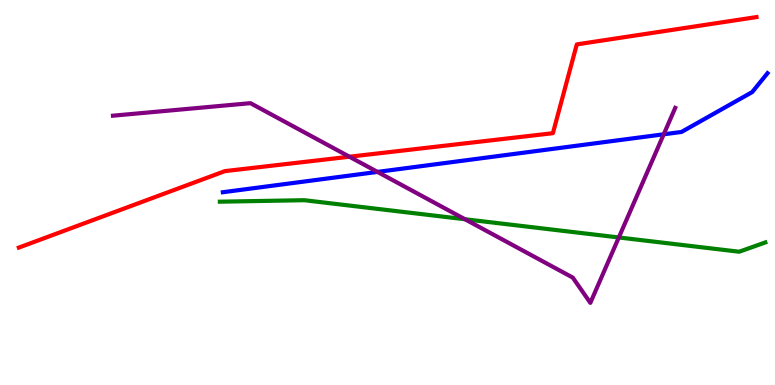[{'lines': ['blue', 'red'], 'intersections': []}, {'lines': ['green', 'red'], 'intersections': []}, {'lines': ['purple', 'red'], 'intersections': [{'x': 4.51, 'y': 5.93}]}, {'lines': ['blue', 'green'], 'intersections': []}, {'lines': ['blue', 'purple'], 'intersections': [{'x': 4.87, 'y': 5.53}, {'x': 8.56, 'y': 6.51}]}, {'lines': ['green', 'purple'], 'intersections': [{'x': 6.0, 'y': 4.31}, {'x': 7.98, 'y': 3.83}]}]